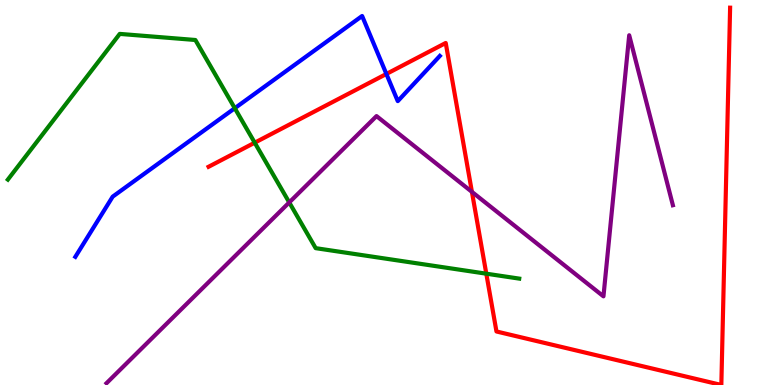[{'lines': ['blue', 'red'], 'intersections': [{'x': 4.99, 'y': 8.08}]}, {'lines': ['green', 'red'], 'intersections': [{'x': 3.29, 'y': 6.29}, {'x': 6.27, 'y': 2.89}]}, {'lines': ['purple', 'red'], 'intersections': [{'x': 6.09, 'y': 5.02}]}, {'lines': ['blue', 'green'], 'intersections': [{'x': 3.03, 'y': 7.19}]}, {'lines': ['blue', 'purple'], 'intersections': []}, {'lines': ['green', 'purple'], 'intersections': [{'x': 3.73, 'y': 4.74}]}]